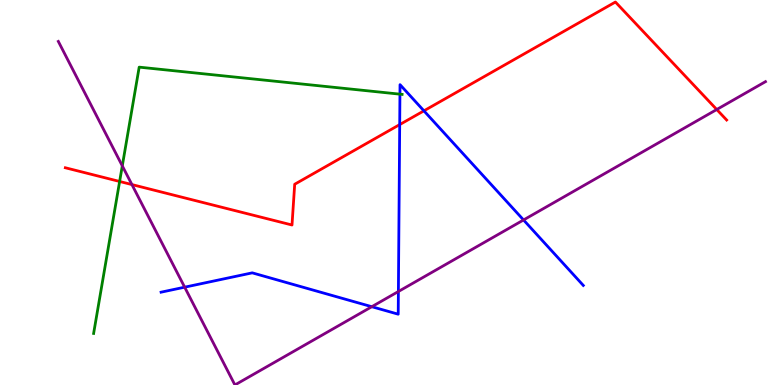[{'lines': ['blue', 'red'], 'intersections': [{'x': 5.16, 'y': 6.76}, {'x': 5.47, 'y': 7.12}]}, {'lines': ['green', 'red'], 'intersections': [{'x': 1.54, 'y': 5.29}]}, {'lines': ['purple', 'red'], 'intersections': [{'x': 1.7, 'y': 5.21}, {'x': 9.25, 'y': 7.16}]}, {'lines': ['blue', 'green'], 'intersections': [{'x': 5.16, 'y': 7.55}]}, {'lines': ['blue', 'purple'], 'intersections': [{'x': 2.38, 'y': 2.54}, {'x': 4.8, 'y': 2.03}, {'x': 5.14, 'y': 2.43}, {'x': 6.76, 'y': 4.29}]}, {'lines': ['green', 'purple'], 'intersections': [{'x': 1.58, 'y': 5.69}]}]